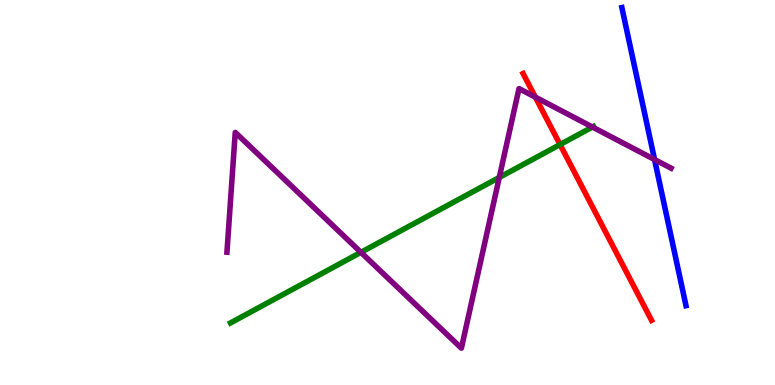[{'lines': ['blue', 'red'], 'intersections': []}, {'lines': ['green', 'red'], 'intersections': [{'x': 7.23, 'y': 6.25}]}, {'lines': ['purple', 'red'], 'intersections': [{'x': 6.91, 'y': 7.48}]}, {'lines': ['blue', 'green'], 'intersections': []}, {'lines': ['blue', 'purple'], 'intersections': [{'x': 8.45, 'y': 5.86}]}, {'lines': ['green', 'purple'], 'intersections': [{'x': 4.66, 'y': 3.45}, {'x': 6.44, 'y': 5.39}, {'x': 7.64, 'y': 6.7}]}]